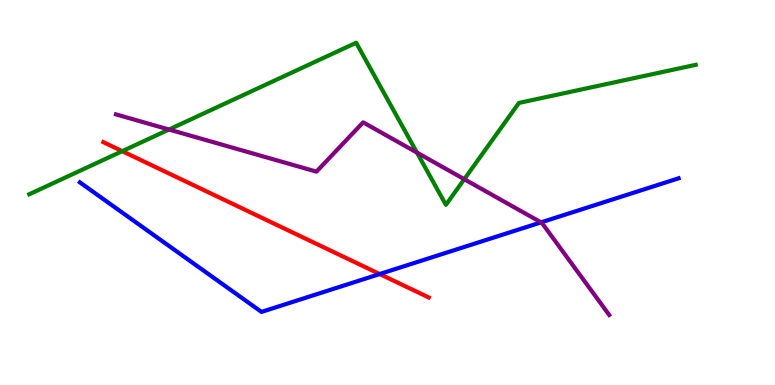[{'lines': ['blue', 'red'], 'intersections': [{'x': 4.9, 'y': 2.88}]}, {'lines': ['green', 'red'], 'intersections': [{'x': 1.58, 'y': 6.07}]}, {'lines': ['purple', 'red'], 'intersections': []}, {'lines': ['blue', 'green'], 'intersections': []}, {'lines': ['blue', 'purple'], 'intersections': [{'x': 6.98, 'y': 4.22}]}, {'lines': ['green', 'purple'], 'intersections': [{'x': 2.18, 'y': 6.64}, {'x': 5.38, 'y': 6.04}, {'x': 5.99, 'y': 5.35}]}]